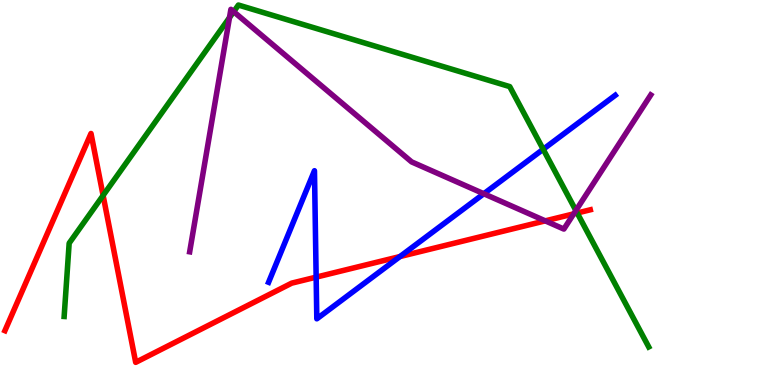[{'lines': ['blue', 'red'], 'intersections': [{'x': 4.08, 'y': 2.8}, {'x': 5.16, 'y': 3.34}]}, {'lines': ['green', 'red'], 'intersections': [{'x': 1.33, 'y': 4.92}, {'x': 7.45, 'y': 4.47}]}, {'lines': ['purple', 'red'], 'intersections': [{'x': 7.04, 'y': 4.26}, {'x': 7.4, 'y': 4.45}]}, {'lines': ['blue', 'green'], 'intersections': [{'x': 7.01, 'y': 6.12}]}, {'lines': ['blue', 'purple'], 'intersections': [{'x': 6.24, 'y': 4.97}]}, {'lines': ['green', 'purple'], 'intersections': [{'x': 2.96, 'y': 9.54}, {'x': 3.02, 'y': 9.7}, {'x': 7.43, 'y': 4.53}]}]